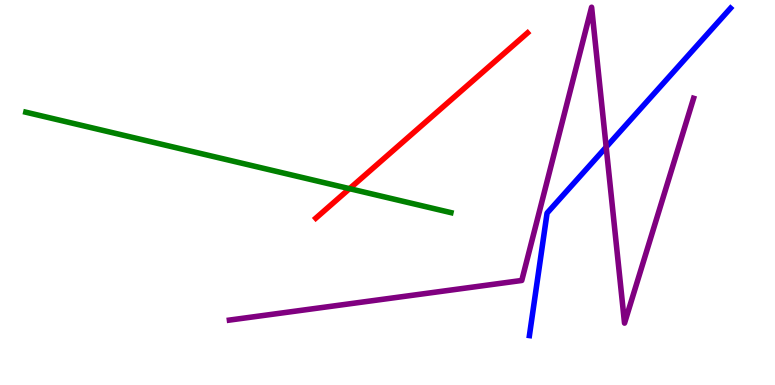[{'lines': ['blue', 'red'], 'intersections': []}, {'lines': ['green', 'red'], 'intersections': [{'x': 4.51, 'y': 5.1}]}, {'lines': ['purple', 'red'], 'intersections': []}, {'lines': ['blue', 'green'], 'intersections': []}, {'lines': ['blue', 'purple'], 'intersections': [{'x': 7.82, 'y': 6.18}]}, {'lines': ['green', 'purple'], 'intersections': []}]